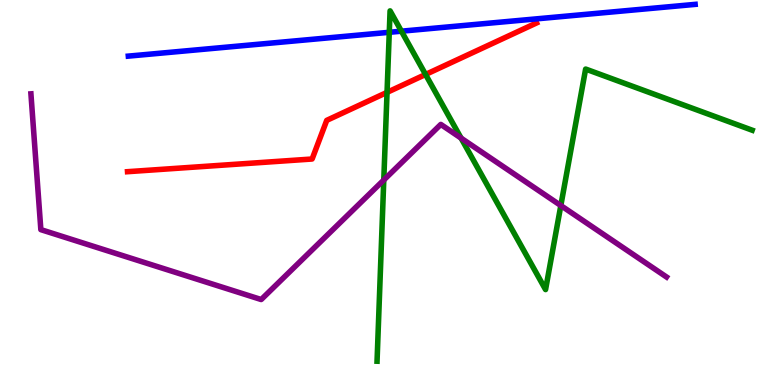[{'lines': ['blue', 'red'], 'intersections': []}, {'lines': ['green', 'red'], 'intersections': [{'x': 4.99, 'y': 7.6}, {'x': 5.49, 'y': 8.07}]}, {'lines': ['purple', 'red'], 'intersections': []}, {'lines': ['blue', 'green'], 'intersections': [{'x': 5.02, 'y': 9.16}, {'x': 5.18, 'y': 9.19}]}, {'lines': ['blue', 'purple'], 'intersections': []}, {'lines': ['green', 'purple'], 'intersections': [{'x': 4.95, 'y': 5.32}, {'x': 5.95, 'y': 6.41}, {'x': 7.24, 'y': 4.66}]}]